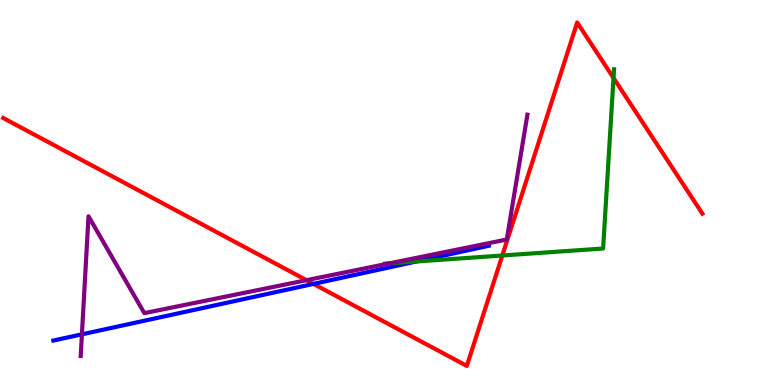[{'lines': ['blue', 'red'], 'intersections': [{'x': 4.04, 'y': 2.63}]}, {'lines': ['green', 'red'], 'intersections': [{'x': 6.48, 'y': 3.36}, {'x': 7.92, 'y': 7.97}]}, {'lines': ['purple', 'red'], 'intersections': [{'x': 3.96, 'y': 2.72}]}, {'lines': ['blue', 'green'], 'intersections': [{'x': 5.37, 'y': 3.21}]}, {'lines': ['blue', 'purple'], 'intersections': [{'x': 1.06, 'y': 1.32}]}, {'lines': ['green', 'purple'], 'intersections': [{'x': 5.02, 'y': 3.16}]}]